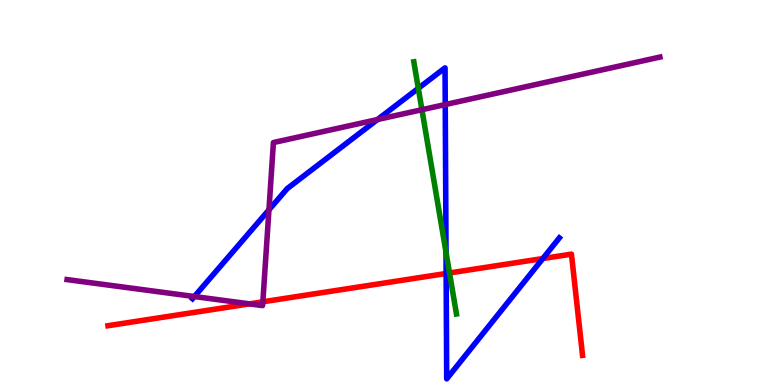[{'lines': ['blue', 'red'], 'intersections': [{'x': 5.76, 'y': 2.9}, {'x': 7.0, 'y': 3.28}]}, {'lines': ['green', 'red'], 'intersections': [{'x': 5.8, 'y': 2.91}]}, {'lines': ['purple', 'red'], 'intersections': [{'x': 3.22, 'y': 2.11}, {'x': 3.39, 'y': 2.16}]}, {'lines': ['blue', 'green'], 'intersections': [{'x': 5.4, 'y': 7.71}, {'x': 5.76, 'y': 3.45}]}, {'lines': ['blue', 'purple'], 'intersections': [{'x': 2.51, 'y': 2.3}, {'x': 3.47, 'y': 4.55}, {'x': 4.87, 'y': 6.9}, {'x': 5.75, 'y': 7.28}]}, {'lines': ['green', 'purple'], 'intersections': [{'x': 5.44, 'y': 7.15}]}]